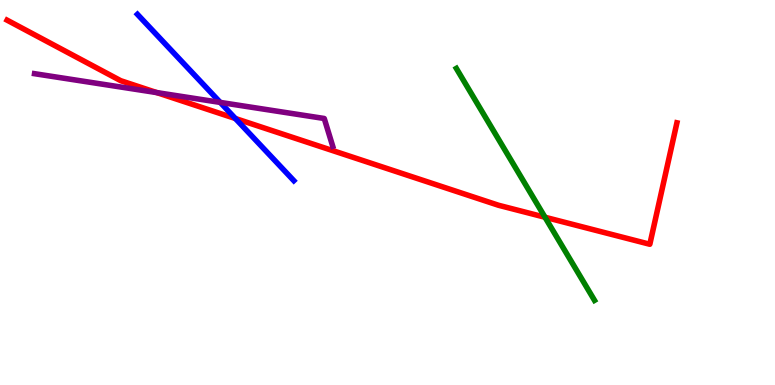[{'lines': ['blue', 'red'], 'intersections': [{'x': 3.04, 'y': 6.92}]}, {'lines': ['green', 'red'], 'intersections': [{'x': 7.03, 'y': 4.36}]}, {'lines': ['purple', 'red'], 'intersections': [{'x': 2.02, 'y': 7.59}]}, {'lines': ['blue', 'green'], 'intersections': []}, {'lines': ['blue', 'purple'], 'intersections': [{'x': 2.84, 'y': 7.34}]}, {'lines': ['green', 'purple'], 'intersections': []}]